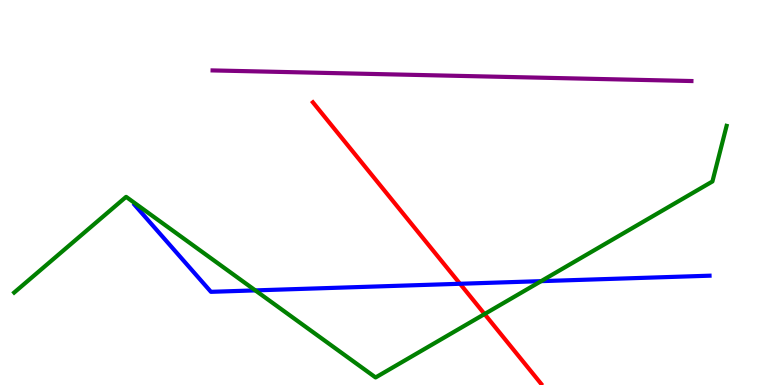[{'lines': ['blue', 'red'], 'intersections': [{'x': 5.94, 'y': 2.63}]}, {'lines': ['green', 'red'], 'intersections': [{'x': 6.25, 'y': 1.84}]}, {'lines': ['purple', 'red'], 'intersections': []}, {'lines': ['blue', 'green'], 'intersections': [{'x': 3.29, 'y': 2.46}, {'x': 6.98, 'y': 2.7}]}, {'lines': ['blue', 'purple'], 'intersections': []}, {'lines': ['green', 'purple'], 'intersections': []}]